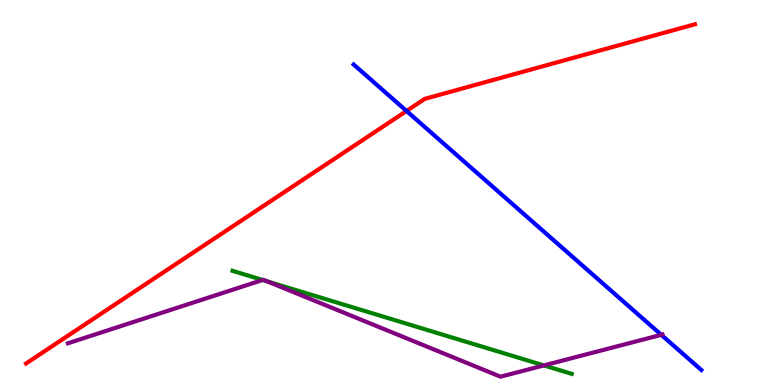[{'lines': ['blue', 'red'], 'intersections': [{'x': 5.25, 'y': 7.12}]}, {'lines': ['green', 'red'], 'intersections': []}, {'lines': ['purple', 'red'], 'intersections': []}, {'lines': ['blue', 'green'], 'intersections': []}, {'lines': ['blue', 'purple'], 'intersections': [{'x': 8.53, 'y': 1.3}]}, {'lines': ['green', 'purple'], 'intersections': [{'x': 3.39, 'y': 2.73}, {'x': 3.45, 'y': 2.69}, {'x': 7.02, 'y': 0.509}]}]